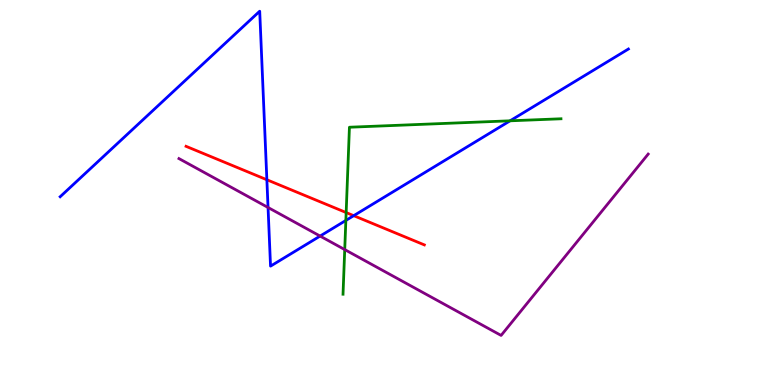[{'lines': ['blue', 'red'], 'intersections': [{'x': 3.44, 'y': 5.33}, {'x': 4.56, 'y': 4.4}]}, {'lines': ['green', 'red'], 'intersections': [{'x': 4.47, 'y': 4.48}]}, {'lines': ['purple', 'red'], 'intersections': []}, {'lines': ['blue', 'green'], 'intersections': [{'x': 4.46, 'y': 4.27}, {'x': 6.58, 'y': 6.86}]}, {'lines': ['blue', 'purple'], 'intersections': [{'x': 3.46, 'y': 4.61}, {'x': 4.13, 'y': 3.87}]}, {'lines': ['green', 'purple'], 'intersections': [{'x': 4.45, 'y': 3.52}]}]